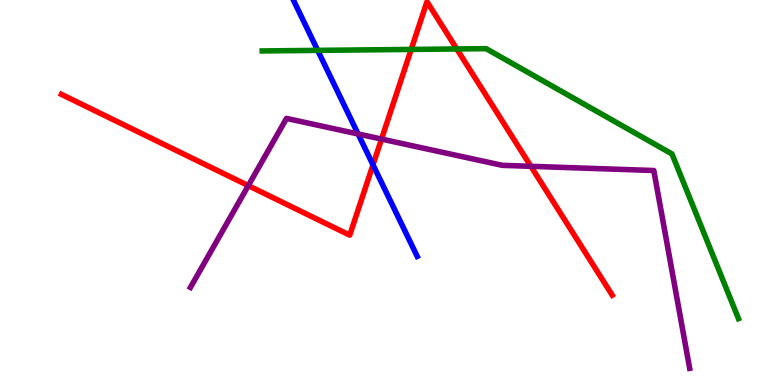[{'lines': ['blue', 'red'], 'intersections': [{'x': 4.81, 'y': 5.72}]}, {'lines': ['green', 'red'], 'intersections': [{'x': 5.31, 'y': 8.72}, {'x': 5.89, 'y': 8.73}]}, {'lines': ['purple', 'red'], 'intersections': [{'x': 3.2, 'y': 5.18}, {'x': 4.92, 'y': 6.39}, {'x': 6.85, 'y': 5.68}]}, {'lines': ['blue', 'green'], 'intersections': [{'x': 4.1, 'y': 8.69}]}, {'lines': ['blue', 'purple'], 'intersections': [{'x': 4.62, 'y': 6.52}]}, {'lines': ['green', 'purple'], 'intersections': []}]